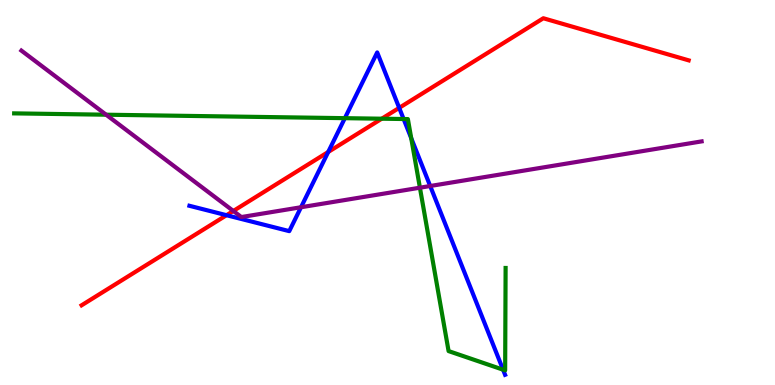[{'lines': ['blue', 'red'], 'intersections': [{'x': 2.92, 'y': 4.41}, {'x': 4.24, 'y': 6.05}, {'x': 5.15, 'y': 7.2}]}, {'lines': ['green', 'red'], 'intersections': [{'x': 4.93, 'y': 6.92}]}, {'lines': ['purple', 'red'], 'intersections': [{'x': 3.01, 'y': 4.52}]}, {'lines': ['blue', 'green'], 'intersections': [{'x': 4.45, 'y': 6.93}, {'x': 5.21, 'y': 6.91}, {'x': 5.31, 'y': 6.41}, {'x': 6.49, 'y': 0.398}]}, {'lines': ['blue', 'purple'], 'intersections': [{'x': 3.88, 'y': 4.62}, {'x': 5.55, 'y': 5.17}]}, {'lines': ['green', 'purple'], 'intersections': [{'x': 1.37, 'y': 7.02}, {'x': 5.42, 'y': 5.12}]}]